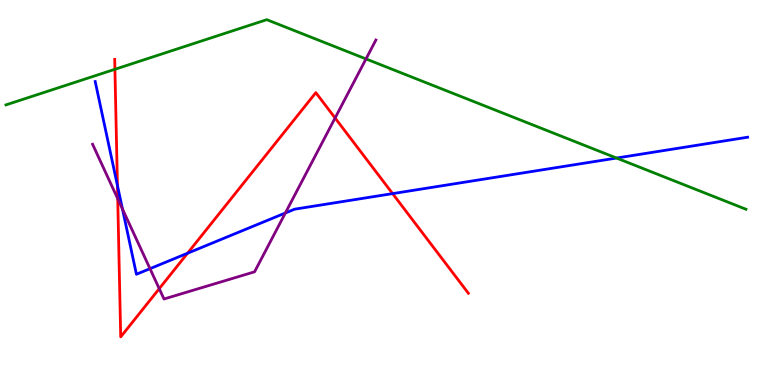[{'lines': ['blue', 'red'], 'intersections': [{'x': 1.52, 'y': 5.18}, {'x': 2.42, 'y': 3.42}, {'x': 5.07, 'y': 4.97}]}, {'lines': ['green', 'red'], 'intersections': [{'x': 1.48, 'y': 8.2}]}, {'lines': ['purple', 'red'], 'intersections': [{'x': 1.52, 'y': 4.84}, {'x': 2.05, 'y': 2.5}, {'x': 4.32, 'y': 6.94}]}, {'lines': ['blue', 'green'], 'intersections': [{'x': 7.96, 'y': 5.89}]}, {'lines': ['blue', 'purple'], 'intersections': [{'x': 1.58, 'y': 4.57}, {'x': 1.94, 'y': 3.02}, {'x': 3.68, 'y': 4.47}]}, {'lines': ['green', 'purple'], 'intersections': [{'x': 4.72, 'y': 8.47}]}]